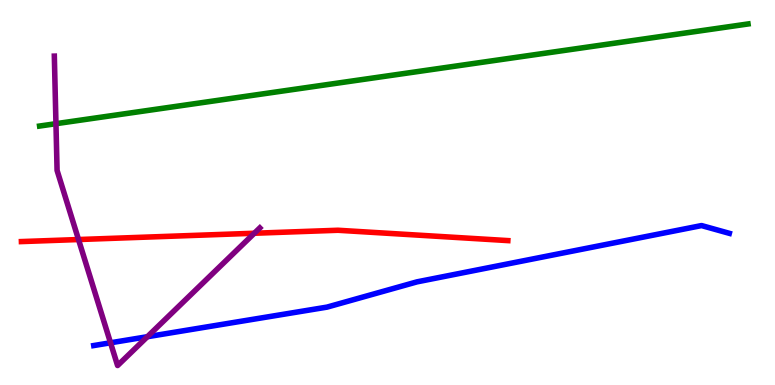[{'lines': ['blue', 'red'], 'intersections': []}, {'lines': ['green', 'red'], 'intersections': []}, {'lines': ['purple', 'red'], 'intersections': [{'x': 1.01, 'y': 3.78}, {'x': 3.28, 'y': 3.94}]}, {'lines': ['blue', 'green'], 'intersections': []}, {'lines': ['blue', 'purple'], 'intersections': [{'x': 1.43, 'y': 1.1}, {'x': 1.9, 'y': 1.25}]}, {'lines': ['green', 'purple'], 'intersections': [{'x': 0.722, 'y': 6.79}]}]